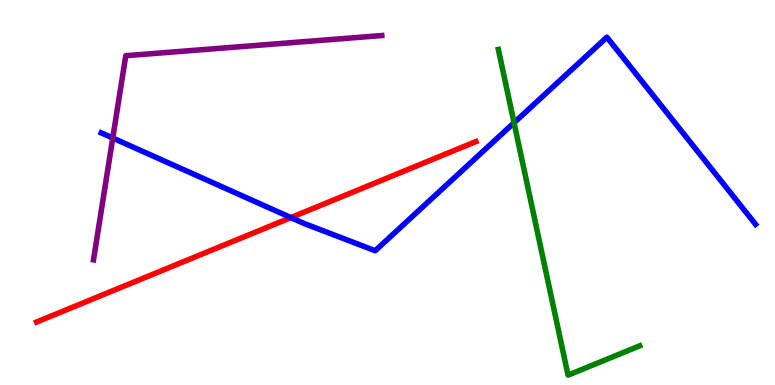[{'lines': ['blue', 'red'], 'intersections': [{'x': 3.75, 'y': 4.35}]}, {'lines': ['green', 'red'], 'intersections': []}, {'lines': ['purple', 'red'], 'intersections': []}, {'lines': ['blue', 'green'], 'intersections': [{'x': 6.63, 'y': 6.81}]}, {'lines': ['blue', 'purple'], 'intersections': [{'x': 1.46, 'y': 6.42}]}, {'lines': ['green', 'purple'], 'intersections': []}]